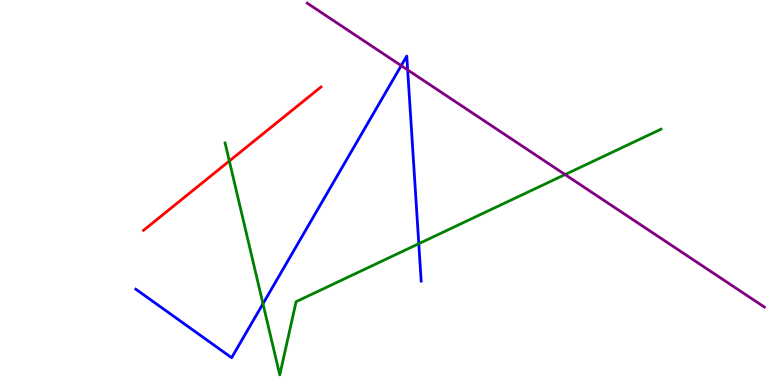[{'lines': ['blue', 'red'], 'intersections': []}, {'lines': ['green', 'red'], 'intersections': [{'x': 2.96, 'y': 5.82}]}, {'lines': ['purple', 'red'], 'intersections': []}, {'lines': ['blue', 'green'], 'intersections': [{'x': 3.39, 'y': 2.11}, {'x': 5.4, 'y': 3.67}]}, {'lines': ['blue', 'purple'], 'intersections': [{'x': 5.18, 'y': 8.29}, {'x': 5.26, 'y': 8.18}]}, {'lines': ['green', 'purple'], 'intersections': [{'x': 7.29, 'y': 5.47}]}]